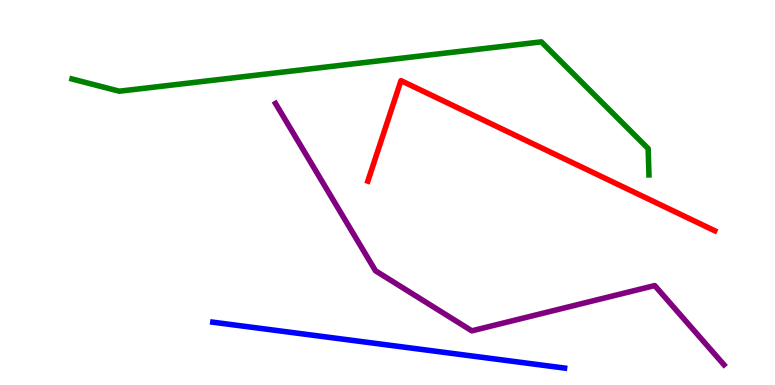[{'lines': ['blue', 'red'], 'intersections': []}, {'lines': ['green', 'red'], 'intersections': []}, {'lines': ['purple', 'red'], 'intersections': []}, {'lines': ['blue', 'green'], 'intersections': []}, {'lines': ['blue', 'purple'], 'intersections': []}, {'lines': ['green', 'purple'], 'intersections': []}]